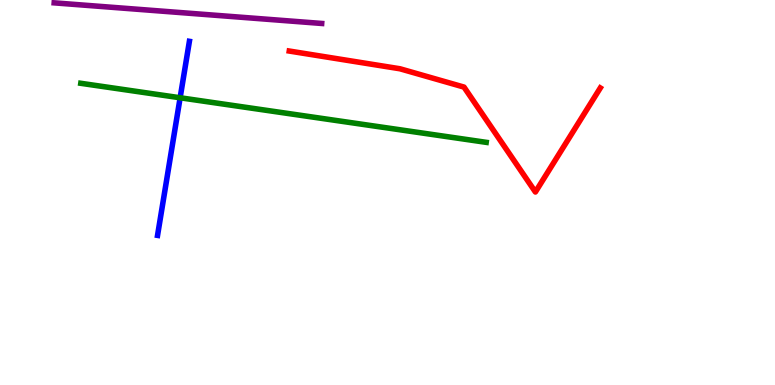[{'lines': ['blue', 'red'], 'intersections': []}, {'lines': ['green', 'red'], 'intersections': []}, {'lines': ['purple', 'red'], 'intersections': []}, {'lines': ['blue', 'green'], 'intersections': [{'x': 2.32, 'y': 7.46}]}, {'lines': ['blue', 'purple'], 'intersections': []}, {'lines': ['green', 'purple'], 'intersections': []}]